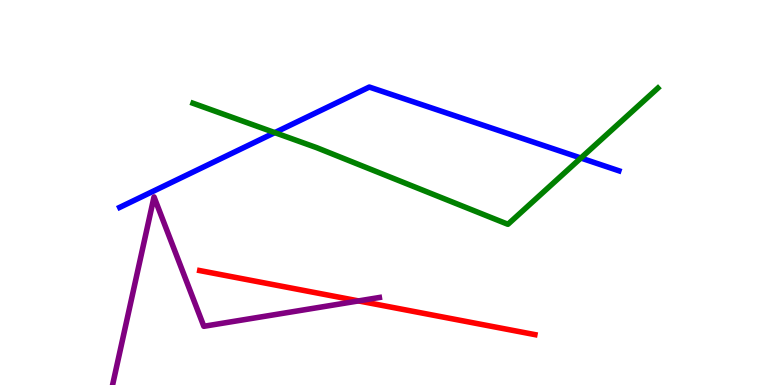[{'lines': ['blue', 'red'], 'intersections': []}, {'lines': ['green', 'red'], 'intersections': []}, {'lines': ['purple', 'red'], 'intersections': [{'x': 4.63, 'y': 2.18}]}, {'lines': ['blue', 'green'], 'intersections': [{'x': 3.55, 'y': 6.56}, {'x': 7.5, 'y': 5.9}]}, {'lines': ['blue', 'purple'], 'intersections': []}, {'lines': ['green', 'purple'], 'intersections': []}]